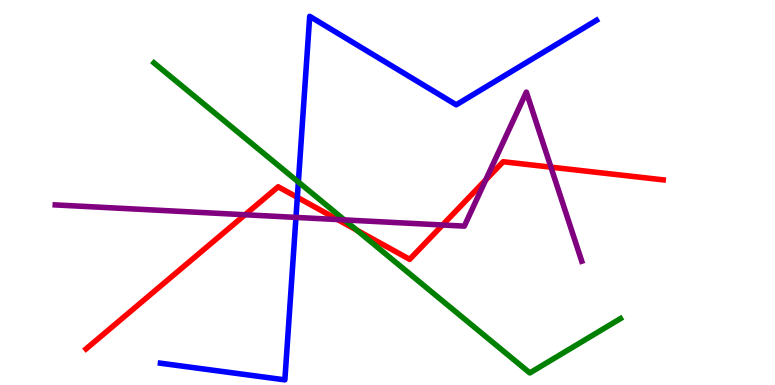[{'lines': ['blue', 'red'], 'intersections': [{'x': 3.84, 'y': 4.87}]}, {'lines': ['green', 'red'], 'intersections': [{'x': 4.6, 'y': 4.02}]}, {'lines': ['purple', 'red'], 'intersections': [{'x': 3.16, 'y': 4.42}, {'x': 4.36, 'y': 4.3}, {'x': 5.71, 'y': 4.16}, {'x': 6.27, 'y': 5.33}, {'x': 7.11, 'y': 5.66}]}, {'lines': ['blue', 'green'], 'intersections': [{'x': 3.85, 'y': 5.27}]}, {'lines': ['blue', 'purple'], 'intersections': [{'x': 3.82, 'y': 4.35}]}, {'lines': ['green', 'purple'], 'intersections': [{'x': 4.44, 'y': 4.29}]}]